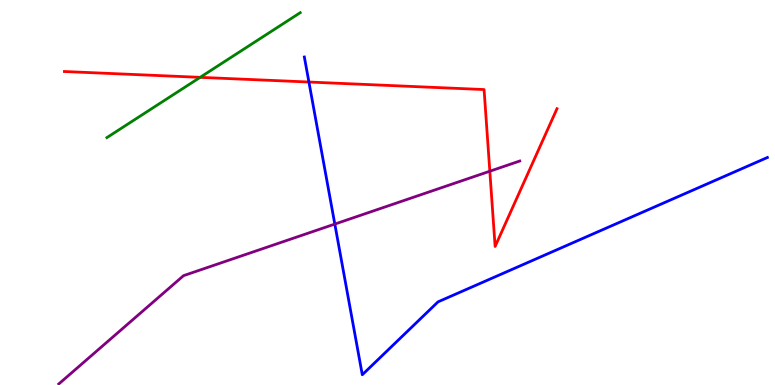[{'lines': ['blue', 'red'], 'intersections': [{'x': 3.99, 'y': 7.87}]}, {'lines': ['green', 'red'], 'intersections': [{'x': 2.58, 'y': 7.99}]}, {'lines': ['purple', 'red'], 'intersections': [{'x': 6.32, 'y': 5.55}]}, {'lines': ['blue', 'green'], 'intersections': []}, {'lines': ['blue', 'purple'], 'intersections': [{'x': 4.32, 'y': 4.18}]}, {'lines': ['green', 'purple'], 'intersections': []}]